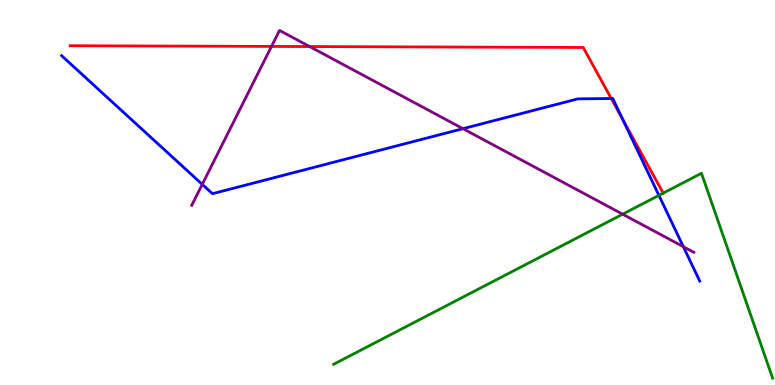[{'lines': ['blue', 'red'], 'intersections': [{'x': 7.89, 'y': 7.44}, {'x': 8.03, 'y': 6.9}]}, {'lines': ['green', 'red'], 'intersections': [{'x': 8.56, 'y': 4.98}]}, {'lines': ['purple', 'red'], 'intersections': [{'x': 3.5, 'y': 8.79}, {'x': 4.0, 'y': 8.79}]}, {'lines': ['blue', 'green'], 'intersections': [{'x': 8.5, 'y': 4.93}]}, {'lines': ['blue', 'purple'], 'intersections': [{'x': 2.61, 'y': 5.21}, {'x': 5.97, 'y': 6.66}, {'x': 8.82, 'y': 3.59}]}, {'lines': ['green', 'purple'], 'intersections': [{'x': 8.03, 'y': 4.44}]}]